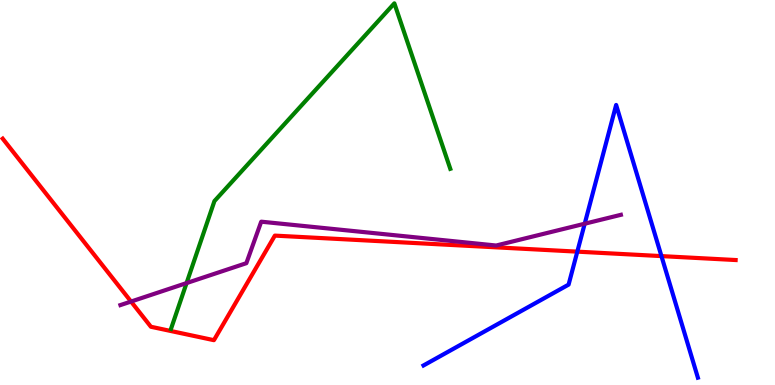[{'lines': ['blue', 'red'], 'intersections': [{'x': 7.45, 'y': 3.46}, {'x': 8.53, 'y': 3.35}]}, {'lines': ['green', 'red'], 'intersections': []}, {'lines': ['purple', 'red'], 'intersections': [{'x': 1.69, 'y': 2.17}]}, {'lines': ['blue', 'green'], 'intersections': []}, {'lines': ['blue', 'purple'], 'intersections': [{'x': 7.54, 'y': 4.19}]}, {'lines': ['green', 'purple'], 'intersections': [{'x': 2.41, 'y': 2.65}]}]